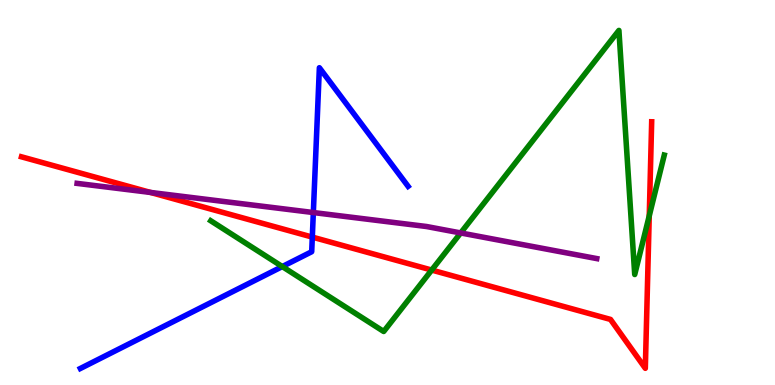[{'lines': ['blue', 'red'], 'intersections': [{'x': 4.03, 'y': 3.84}]}, {'lines': ['green', 'red'], 'intersections': [{'x': 5.57, 'y': 2.99}, {'x': 8.38, 'y': 4.39}]}, {'lines': ['purple', 'red'], 'intersections': [{'x': 1.94, 'y': 5.0}]}, {'lines': ['blue', 'green'], 'intersections': [{'x': 3.64, 'y': 3.08}]}, {'lines': ['blue', 'purple'], 'intersections': [{'x': 4.04, 'y': 4.48}]}, {'lines': ['green', 'purple'], 'intersections': [{'x': 5.94, 'y': 3.95}]}]